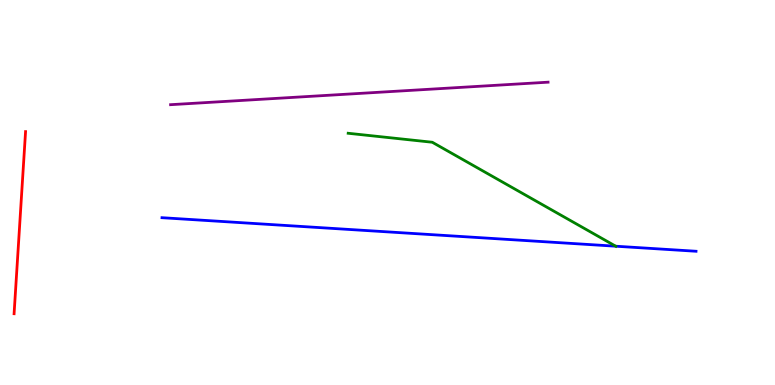[{'lines': ['blue', 'red'], 'intersections': []}, {'lines': ['green', 'red'], 'intersections': []}, {'lines': ['purple', 'red'], 'intersections': []}, {'lines': ['blue', 'green'], 'intersections': [{'x': 7.94, 'y': 3.6}]}, {'lines': ['blue', 'purple'], 'intersections': []}, {'lines': ['green', 'purple'], 'intersections': []}]